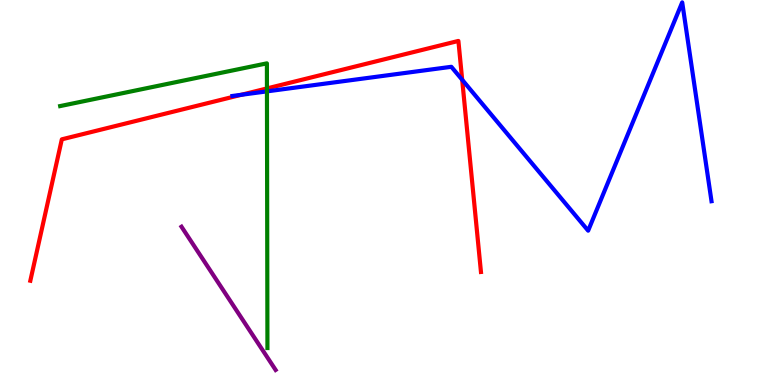[{'lines': ['blue', 'red'], 'intersections': [{'x': 3.11, 'y': 7.54}, {'x': 5.96, 'y': 7.93}]}, {'lines': ['green', 'red'], 'intersections': [{'x': 3.44, 'y': 7.7}]}, {'lines': ['purple', 'red'], 'intersections': []}, {'lines': ['blue', 'green'], 'intersections': [{'x': 3.44, 'y': 7.63}]}, {'lines': ['blue', 'purple'], 'intersections': []}, {'lines': ['green', 'purple'], 'intersections': []}]